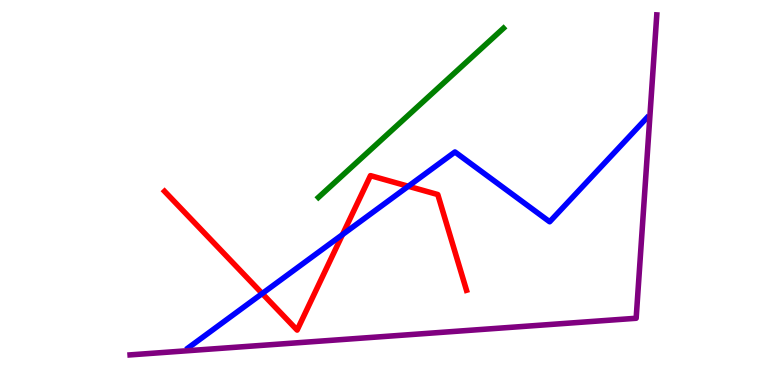[{'lines': ['blue', 'red'], 'intersections': [{'x': 3.38, 'y': 2.38}, {'x': 4.42, 'y': 3.91}, {'x': 5.27, 'y': 5.16}]}, {'lines': ['green', 'red'], 'intersections': []}, {'lines': ['purple', 'red'], 'intersections': []}, {'lines': ['blue', 'green'], 'intersections': []}, {'lines': ['blue', 'purple'], 'intersections': []}, {'lines': ['green', 'purple'], 'intersections': []}]